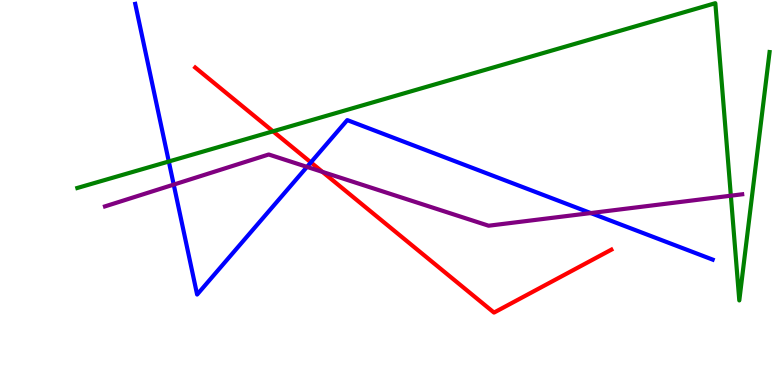[{'lines': ['blue', 'red'], 'intersections': [{'x': 4.01, 'y': 5.78}]}, {'lines': ['green', 'red'], 'intersections': [{'x': 3.52, 'y': 6.59}]}, {'lines': ['purple', 'red'], 'intersections': [{'x': 4.16, 'y': 5.54}]}, {'lines': ['blue', 'green'], 'intersections': [{'x': 2.18, 'y': 5.81}]}, {'lines': ['blue', 'purple'], 'intersections': [{'x': 2.24, 'y': 5.21}, {'x': 3.96, 'y': 5.67}, {'x': 7.62, 'y': 4.47}]}, {'lines': ['green', 'purple'], 'intersections': [{'x': 9.43, 'y': 4.92}]}]